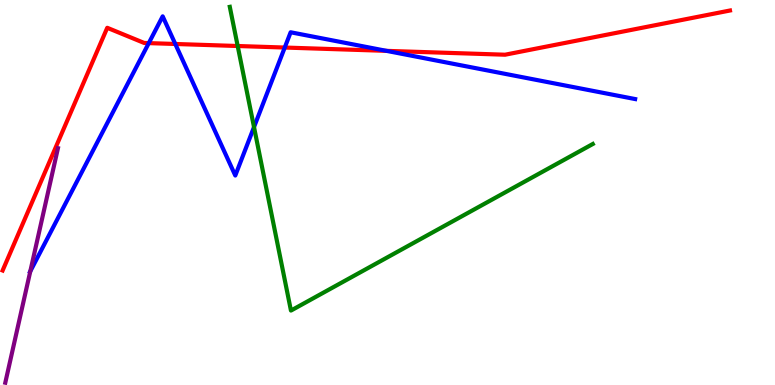[{'lines': ['blue', 'red'], 'intersections': [{'x': 1.92, 'y': 8.88}, {'x': 2.26, 'y': 8.86}, {'x': 3.67, 'y': 8.77}, {'x': 4.99, 'y': 8.68}]}, {'lines': ['green', 'red'], 'intersections': [{'x': 3.07, 'y': 8.8}]}, {'lines': ['purple', 'red'], 'intersections': []}, {'lines': ['blue', 'green'], 'intersections': [{'x': 3.28, 'y': 6.7}]}, {'lines': ['blue', 'purple'], 'intersections': [{'x': 0.391, 'y': 2.95}]}, {'lines': ['green', 'purple'], 'intersections': []}]